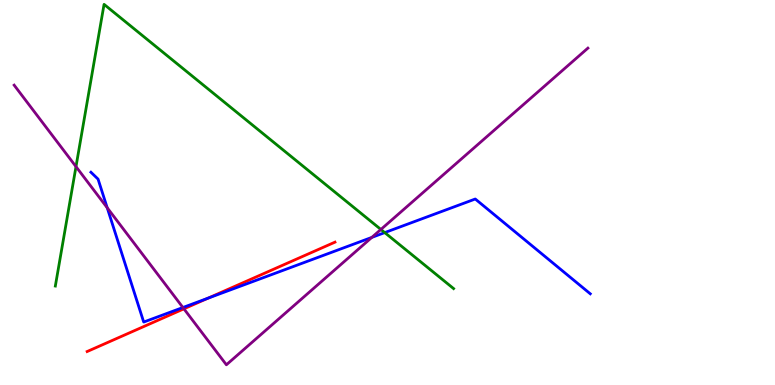[{'lines': ['blue', 'red'], 'intersections': [{'x': 2.68, 'y': 2.25}]}, {'lines': ['green', 'red'], 'intersections': []}, {'lines': ['purple', 'red'], 'intersections': [{'x': 2.37, 'y': 1.98}]}, {'lines': ['blue', 'green'], 'intersections': [{'x': 4.96, 'y': 3.96}]}, {'lines': ['blue', 'purple'], 'intersections': [{'x': 1.38, 'y': 4.6}, {'x': 2.36, 'y': 2.01}, {'x': 4.8, 'y': 3.83}]}, {'lines': ['green', 'purple'], 'intersections': [{'x': 0.981, 'y': 5.67}, {'x': 4.91, 'y': 4.04}]}]